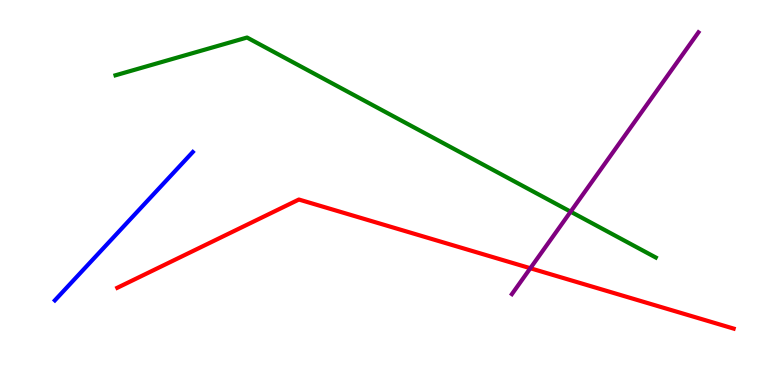[{'lines': ['blue', 'red'], 'intersections': []}, {'lines': ['green', 'red'], 'intersections': []}, {'lines': ['purple', 'red'], 'intersections': [{'x': 6.84, 'y': 3.03}]}, {'lines': ['blue', 'green'], 'intersections': []}, {'lines': ['blue', 'purple'], 'intersections': []}, {'lines': ['green', 'purple'], 'intersections': [{'x': 7.36, 'y': 4.5}]}]